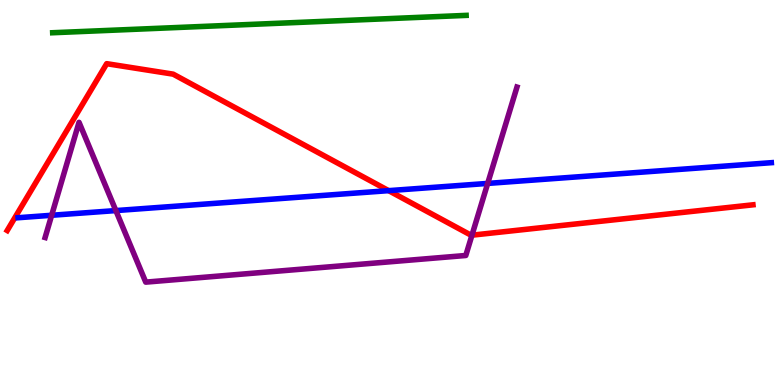[{'lines': ['blue', 'red'], 'intersections': [{'x': 5.01, 'y': 5.05}]}, {'lines': ['green', 'red'], 'intersections': []}, {'lines': ['purple', 'red'], 'intersections': [{'x': 6.09, 'y': 3.89}]}, {'lines': ['blue', 'green'], 'intersections': []}, {'lines': ['blue', 'purple'], 'intersections': [{'x': 0.667, 'y': 4.41}, {'x': 1.5, 'y': 4.53}, {'x': 6.29, 'y': 5.24}]}, {'lines': ['green', 'purple'], 'intersections': []}]